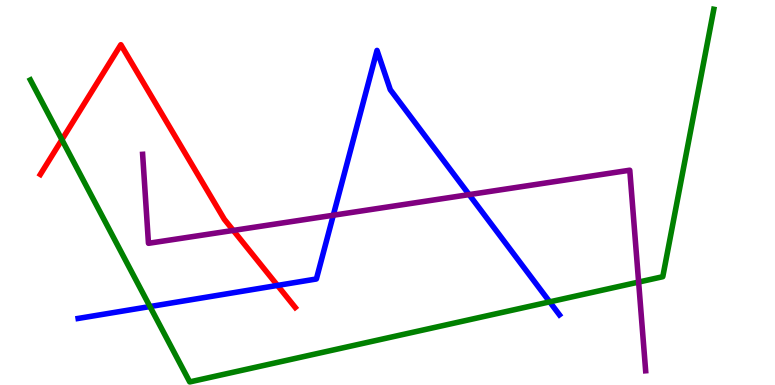[{'lines': ['blue', 'red'], 'intersections': [{'x': 3.58, 'y': 2.59}]}, {'lines': ['green', 'red'], 'intersections': [{'x': 0.799, 'y': 6.37}]}, {'lines': ['purple', 'red'], 'intersections': [{'x': 3.01, 'y': 4.01}]}, {'lines': ['blue', 'green'], 'intersections': [{'x': 1.93, 'y': 2.04}, {'x': 7.09, 'y': 2.16}]}, {'lines': ['blue', 'purple'], 'intersections': [{'x': 4.3, 'y': 4.41}, {'x': 6.05, 'y': 4.95}]}, {'lines': ['green', 'purple'], 'intersections': [{'x': 8.24, 'y': 2.67}]}]